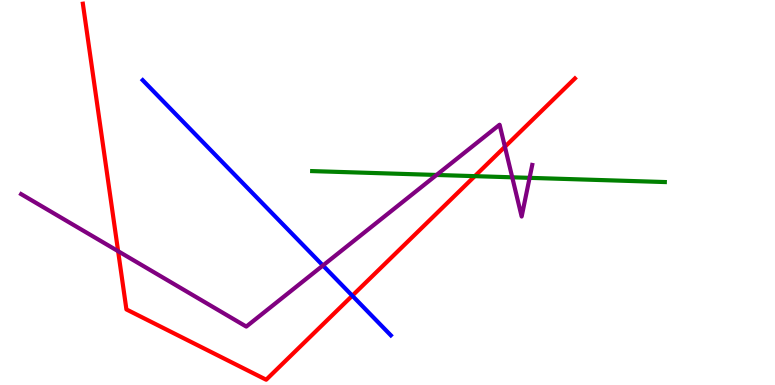[{'lines': ['blue', 'red'], 'intersections': [{'x': 4.55, 'y': 2.32}]}, {'lines': ['green', 'red'], 'intersections': [{'x': 6.13, 'y': 5.42}]}, {'lines': ['purple', 'red'], 'intersections': [{'x': 1.52, 'y': 3.48}, {'x': 6.51, 'y': 6.19}]}, {'lines': ['blue', 'green'], 'intersections': []}, {'lines': ['blue', 'purple'], 'intersections': [{'x': 4.17, 'y': 3.1}]}, {'lines': ['green', 'purple'], 'intersections': [{'x': 5.63, 'y': 5.46}, {'x': 6.61, 'y': 5.39}, {'x': 6.83, 'y': 5.38}]}]